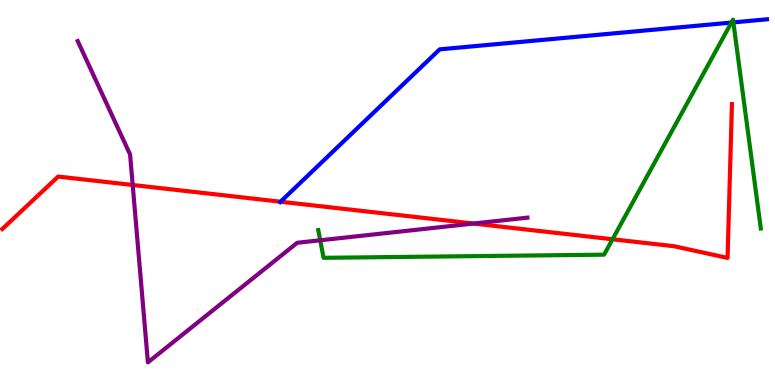[{'lines': ['blue', 'red'], 'intersections': [{'x': 3.62, 'y': 4.76}]}, {'lines': ['green', 'red'], 'intersections': [{'x': 7.9, 'y': 3.79}]}, {'lines': ['purple', 'red'], 'intersections': [{'x': 1.71, 'y': 5.2}, {'x': 6.11, 'y': 4.19}]}, {'lines': ['blue', 'green'], 'intersections': [{'x': 9.44, 'y': 9.41}, {'x': 9.46, 'y': 9.42}]}, {'lines': ['blue', 'purple'], 'intersections': []}, {'lines': ['green', 'purple'], 'intersections': [{'x': 4.13, 'y': 3.76}]}]